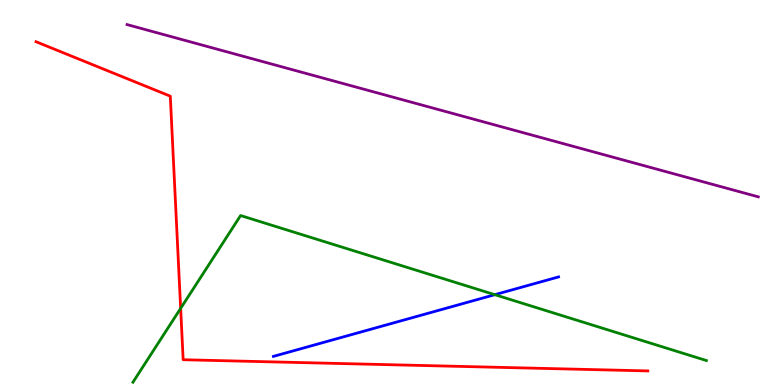[{'lines': ['blue', 'red'], 'intersections': []}, {'lines': ['green', 'red'], 'intersections': [{'x': 2.33, 'y': 1.99}]}, {'lines': ['purple', 'red'], 'intersections': []}, {'lines': ['blue', 'green'], 'intersections': [{'x': 6.38, 'y': 2.35}]}, {'lines': ['blue', 'purple'], 'intersections': []}, {'lines': ['green', 'purple'], 'intersections': []}]